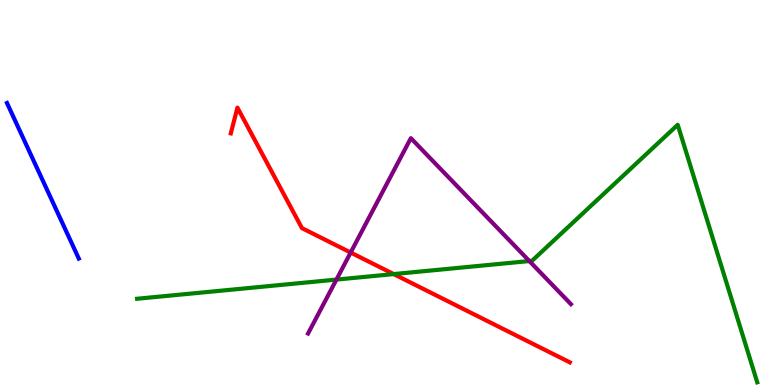[{'lines': ['blue', 'red'], 'intersections': []}, {'lines': ['green', 'red'], 'intersections': [{'x': 5.08, 'y': 2.88}]}, {'lines': ['purple', 'red'], 'intersections': [{'x': 4.52, 'y': 3.44}]}, {'lines': ['blue', 'green'], 'intersections': []}, {'lines': ['blue', 'purple'], 'intersections': []}, {'lines': ['green', 'purple'], 'intersections': [{'x': 4.34, 'y': 2.74}, {'x': 6.83, 'y': 3.22}]}]